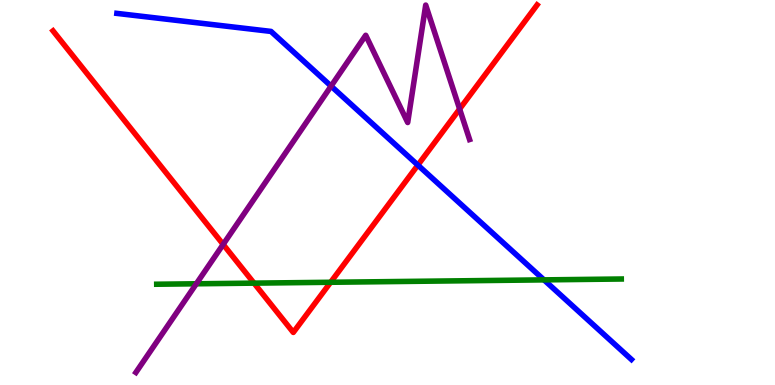[{'lines': ['blue', 'red'], 'intersections': [{'x': 5.39, 'y': 5.71}]}, {'lines': ['green', 'red'], 'intersections': [{'x': 3.28, 'y': 2.65}, {'x': 4.27, 'y': 2.67}]}, {'lines': ['purple', 'red'], 'intersections': [{'x': 2.88, 'y': 3.65}, {'x': 5.93, 'y': 7.17}]}, {'lines': ['blue', 'green'], 'intersections': [{'x': 7.02, 'y': 2.73}]}, {'lines': ['blue', 'purple'], 'intersections': [{'x': 4.27, 'y': 7.76}]}, {'lines': ['green', 'purple'], 'intersections': [{'x': 2.53, 'y': 2.63}]}]